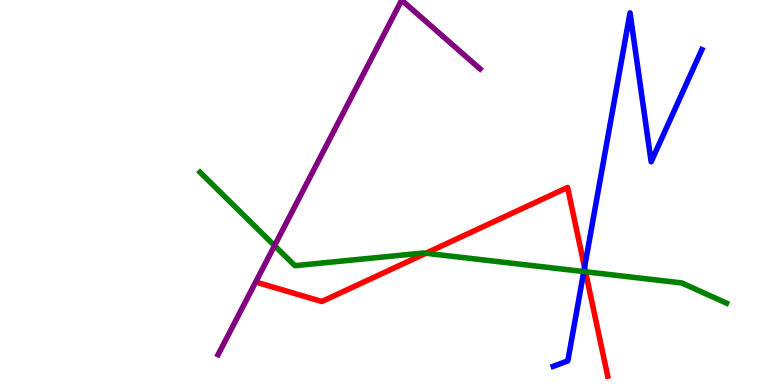[{'lines': ['blue', 'red'], 'intersections': [{'x': 7.54, 'y': 3.06}]}, {'lines': ['green', 'red'], 'intersections': [{'x': 5.49, 'y': 3.42}, {'x': 7.55, 'y': 2.94}]}, {'lines': ['purple', 'red'], 'intersections': []}, {'lines': ['blue', 'green'], 'intersections': [{'x': 7.53, 'y': 2.95}]}, {'lines': ['blue', 'purple'], 'intersections': []}, {'lines': ['green', 'purple'], 'intersections': [{'x': 3.54, 'y': 3.62}]}]